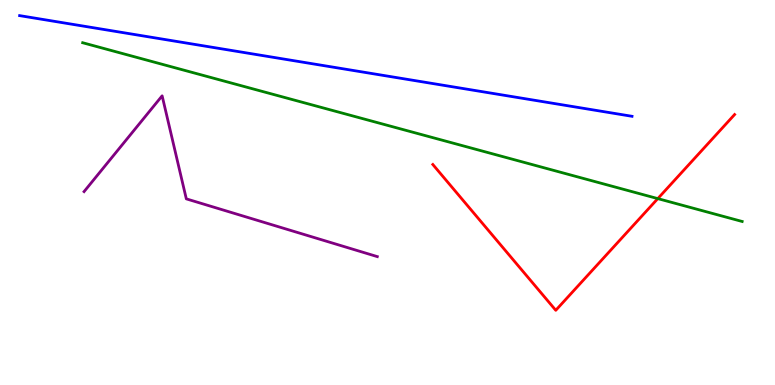[{'lines': ['blue', 'red'], 'intersections': []}, {'lines': ['green', 'red'], 'intersections': [{'x': 8.49, 'y': 4.84}]}, {'lines': ['purple', 'red'], 'intersections': []}, {'lines': ['blue', 'green'], 'intersections': []}, {'lines': ['blue', 'purple'], 'intersections': []}, {'lines': ['green', 'purple'], 'intersections': []}]